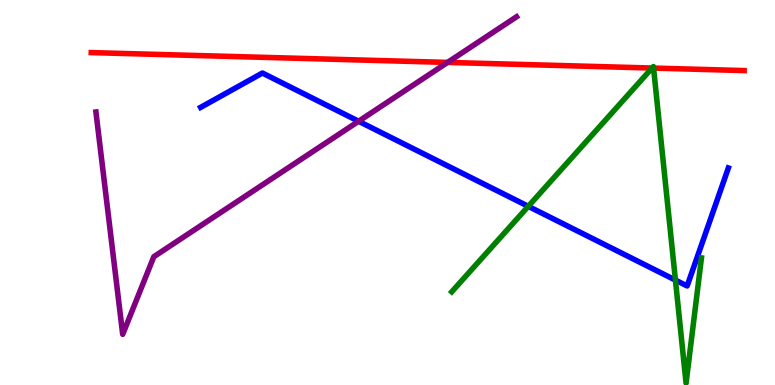[{'lines': ['blue', 'red'], 'intersections': []}, {'lines': ['green', 'red'], 'intersections': [{'x': 8.41, 'y': 8.23}, {'x': 8.43, 'y': 8.23}]}, {'lines': ['purple', 'red'], 'intersections': [{'x': 5.78, 'y': 8.38}]}, {'lines': ['blue', 'green'], 'intersections': [{'x': 6.82, 'y': 4.64}, {'x': 8.72, 'y': 2.72}]}, {'lines': ['blue', 'purple'], 'intersections': [{'x': 4.63, 'y': 6.85}]}, {'lines': ['green', 'purple'], 'intersections': []}]